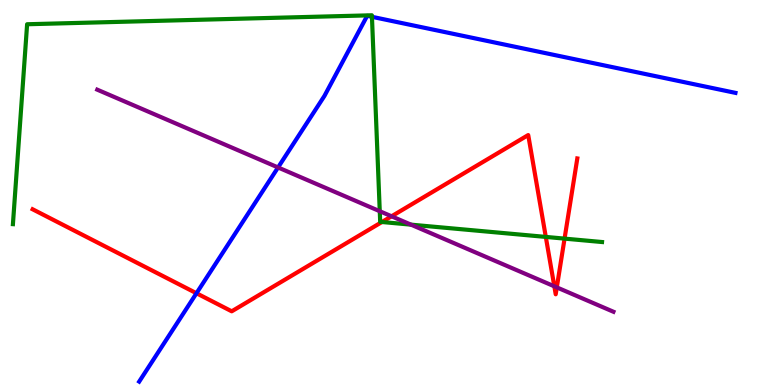[{'lines': ['blue', 'red'], 'intersections': [{'x': 2.54, 'y': 2.38}]}, {'lines': ['green', 'red'], 'intersections': [{'x': 4.93, 'y': 4.23}, {'x': 7.04, 'y': 3.85}, {'x': 7.28, 'y': 3.8}]}, {'lines': ['purple', 'red'], 'intersections': [{'x': 5.05, 'y': 4.38}, {'x': 7.15, 'y': 2.56}, {'x': 7.18, 'y': 2.54}]}, {'lines': ['blue', 'green'], 'intersections': [{'x': 4.8, 'y': 9.56}]}, {'lines': ['blue', 'purple'], 'intersections': [{'x': 3.59, 'y': 5.65}]}, {'lines': ['green', 'purple'], 'intersections': [{'x': 4.9, 'y': 4.51}, {'x': 5.3, 'y': 4.16}]}]